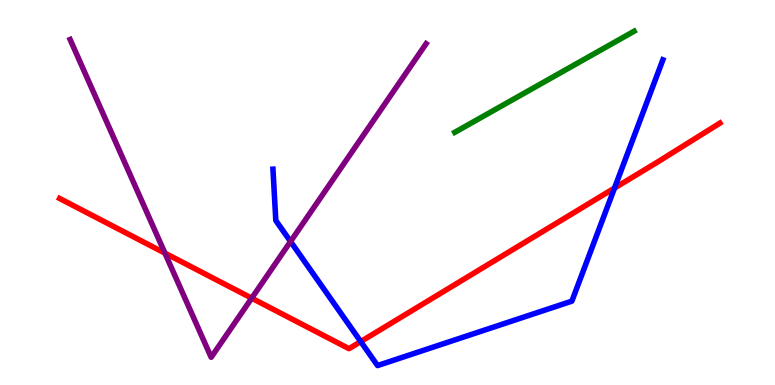[{'lines': ['blue', 'red'], 'intersections': [{'x': 4.65, 'y': 1.13}, {'x': 7.93, 'y': 5.12}]}, {'lines': ['green', 'red'], 'intersections': []}, {'lines': ['purple', 'red'], 'intersections': [{'x': 2.13, 'y': 3.42}, {'x': 3.25, 'y': 2.26}]}, {'lines': ['blue', 'green'], 'intersections': []}, {'lines': ['blue', 'purple'], 'intersections': [{'x': 3.75, 'y': 3.73}]}, {'lines': ['green', 'purple'], 'intersections': []}]